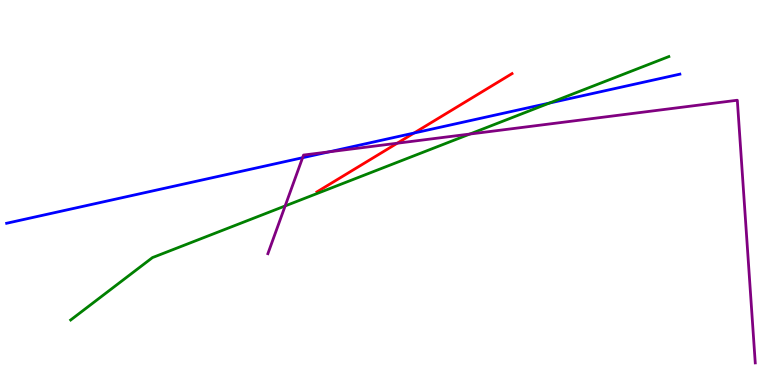[{'lines': ['blue', 'red'], 'intersections': [{'x': 5.34, 'y': 6.54}]}, {'lines': ['green', 'red'], 'intersections': []}, {'lines': ['purple', 'red'], 'intersections': [{'x': 5.13, 'y': 6.28}]}, {'lines': ['blue', 'green'], 'intersections': [{'x': 7.09, 'y': 7.32}]}, {'lines': ['blue', 'purple'], 'intersections': [{'x': 3.9, 'y': 5.9}, {'x': 4.25, 'y': 6.06}]}, {'lines': ['green', 'purple'], 'intersections': [{'x': 3.68, 'y': 4.65}, {'x': 6.06, 'y': 6.52}]}]